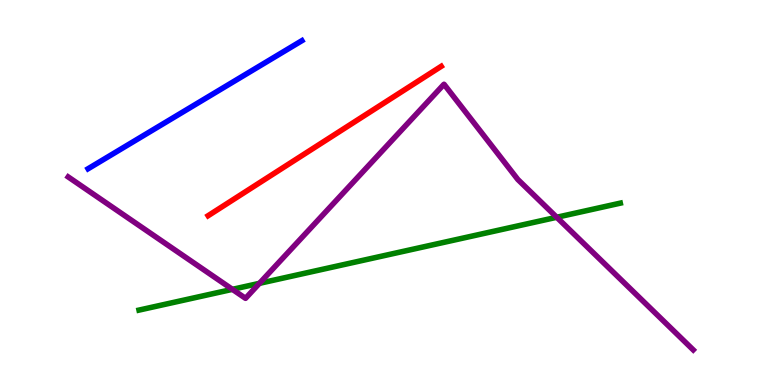[{'lines': ['blue', 'red'], 'intersections': []}, {'lines': ['green', 'red'], 'intersections': []}, {'lines': ['purple', 'red'], 'intersections': []}, {'lines': ['blue', 'green'], 'intersections': []}, {'lines': ['blue', 'purple'], 'intersections': []}, {'lines': ['green', 'purple'], 'intersections': [{'x': 3.0, 'y': 2.48}, {'x': 3.35, 'y': 2.64}, {'x': 7.18, 'y': 4.36}]}]